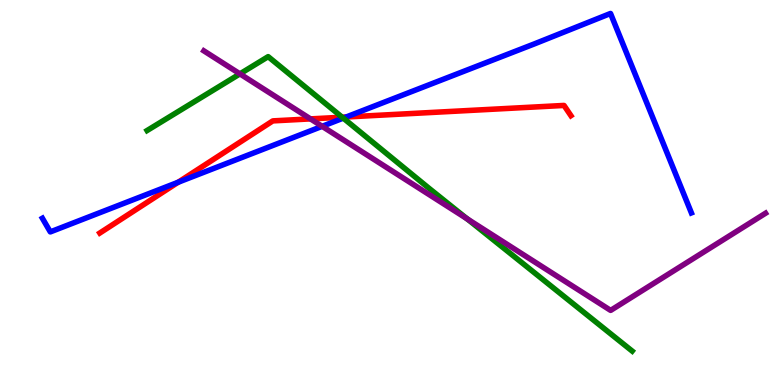[{'lines': ['blue', 'red'], 'intersections': [{'x': 2.3, 'y': 5.27}, {'x': 4.47, 'y': 6.96}]}, {'lines': ['green', 'red'], 'intersections': [{'x': 4.41, 'y': 6.96}]}, {'lines': ['purple', 'red'], 'intersections': [{'x': 4.01, 'y': 6.91}]}, {'lines': ['blue', 'green'], 'intersections': [{'x': 4.43, 'y': 6.93}]}, {'lines': ['blue', 'purple'], 'intersections': [{'x': 4.16, 'y': 6.72}]}, {'lines': ['green', 'purple'], 'intersections': [{'x': 3.1, 'y': 8.08}, {'x': 6.03, 'y': 4.32}]}]